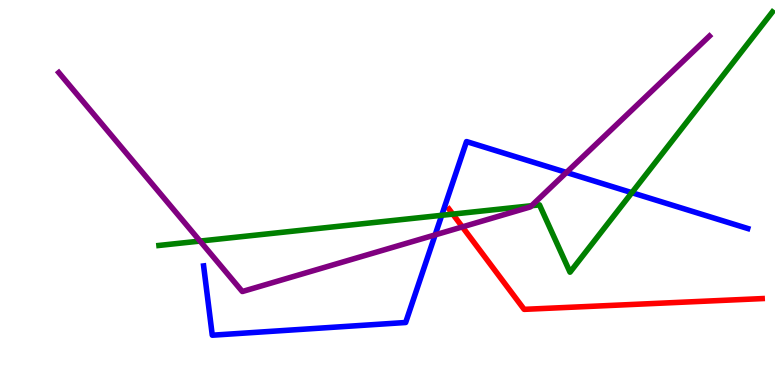[{'lines': ['blue', 'red'], 'intersections': []}, {'lines': ['green', 'red'], 'intersections': [{'x': 5.84, 'y': 4.44}]}, {'lines': ['purple', 'red'], 'intersections': [{'x': 5.97, 'y': 4.11}]}, {'lines': ['blue', 'green'], 'intersections': [{'x': 5.7, 'y': 4.41}, {'x': 8.15, 'y': 5.0}]}, {'lines': ['blue', 'purple'], 'intersections': [{'x': 5.61, 'y': 3.9}, {'x': 7.31, 'y': 5.52}]}, {'lines': ['green', 'purple'], 'intersections': [{'x': 2.58, 'y': 3.74}, {'x': 6.86, 'y': 4.66}]}]